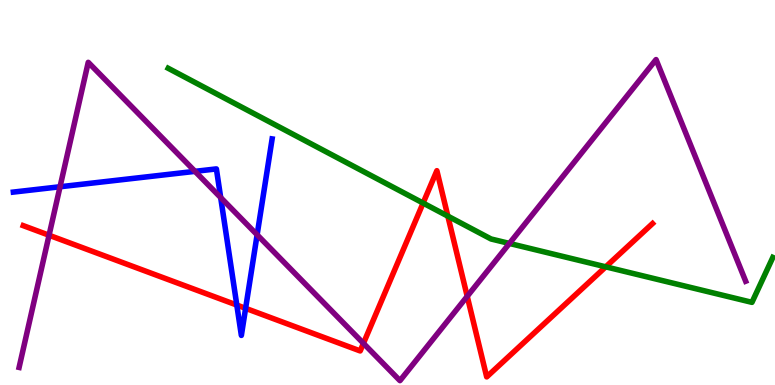[{'lines': ['blue', 'red'], 'intersections': [{'x': 3.06, 'y': 2.08}, {'x': 3.17, 'y': 1.99}]}, {'lines': ['green', 'red'], 'intersections': [{'x': 5.46, 'y': 4.73}, {'x': 5.78, 'y': 4.39}, {'x': 7.82, 'y': 3.07}]}, {'lines': ['purple', 'red'], 'intersections': [{'x': 0.633, 'y': 3.89}, {'x': 4.69, 'y': 1.08}, {'x': 6.03, 'y': 2.3}]}, {'lines': ['blue', 'green'], 'intersections': []}, {'lines': ['blue', 'purple'], 'intersections': [{'x': 0.775, 'y': 5.15}, {'x': 2.52, 'y': 5.55}, {'x': 2.85, 'y': 4.87}, {'x': 3.32, 'y': 3.9}]}, {'lines': ['green', 'purple'], 'intersections': [{'x': 6.57, 'y': 3.68}]}]